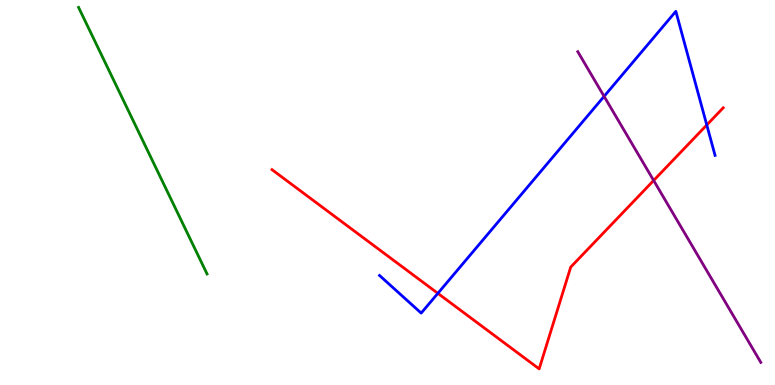[{'lines': ['blue', 'red'], 'intersections': [{'x': 5.65, 'y': 2.38}, {'x': 9.12, 'y': 6.75}]}, {'lines': ['green', 'red'], 'intersections': []}, {'lines': ['purple', 'red'], 'intersections': [{'x': 8.43, 'y': 5.31}]}, {'lines': ['blue', 'green'], 'intersections': []}, {'lines': ['blue', 'purple'], 'intersections': [{'x': 7.79, 'y': 7.5}]}, {'lines': ['green', 'purple'], 'intersections': []}]